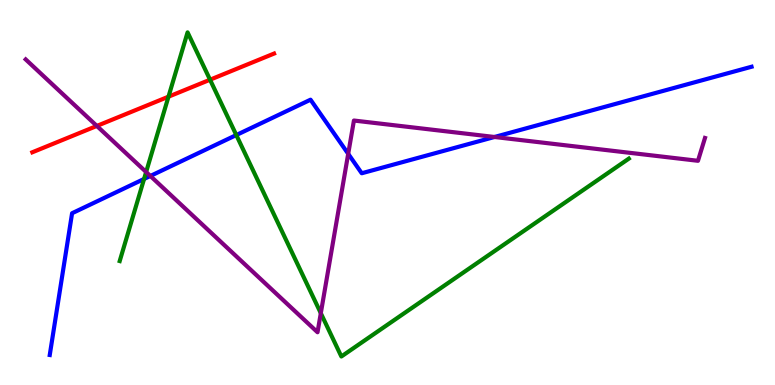[{'lines': ['blue', 'red'], 'intersections': []}, {'lines': ['green', 'red'], 'intersections': [{'x': 2.17, 'y': 7.49}, {'x': 2.71, 'y': 7.93}]}, {'lines': ['purple', 'red'], 'intersections': [{'x': 1.25, 'y': 6.73}]}, {'lines': ['blue', 'green'], 'intersections': [{'x': 1.86, 'y': 5.35}, {'x': 3.05, 'y': 6.49}]}, {'lines': ['blue', 'purple'], 'intersections': [{'x': 1.94, 'y': 5.43}, {'x': 4.49, 'y': 6.0}, {'x': 6.38, 'y': 6.44}]}, {'lines': ['green', 'purple'], 'intersections': [{'x': 1.89, 'y': 5.53}, {'x': 4.14, 'y': 1.87}]}]